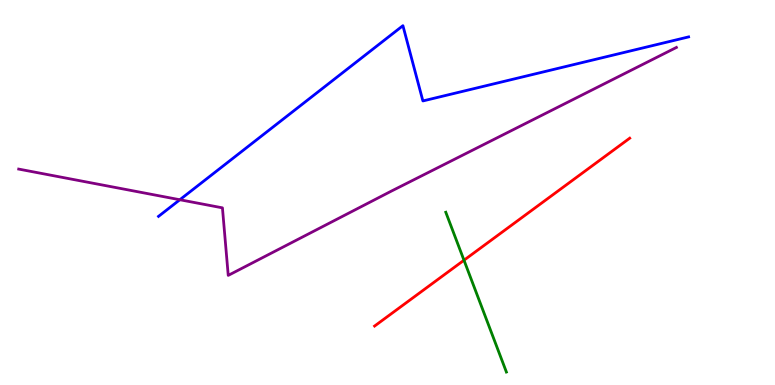[{'lines': ['blue', 'red'], 'intersections': []}, {'lines': ['green', 'red'], 'intersections': [{'x': 5.99, 'y': 3.24}]}, {'lines': ['purple', 'red'], 'intersections': []}, {'lines': ['blue', 'green'], 'intersections': []}, {'lines': ['blue', 'purple'], 'intersections': [{'x': 2.32, 'y': 4.81}]}, {'lines': ['green', 'purple'], 'intersections': []}]